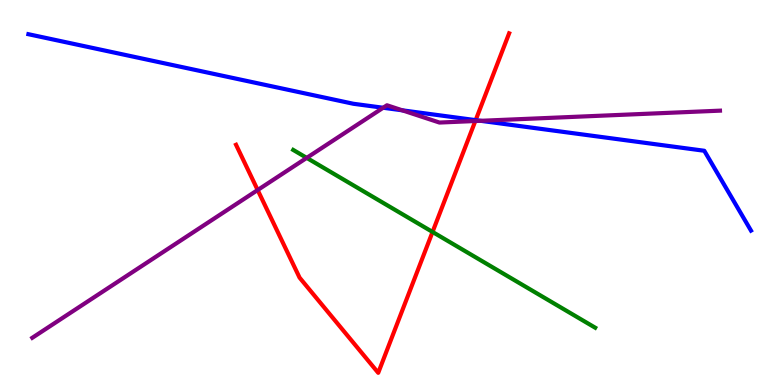[{'lines': ['blue', 'red'], 'intersections': [{'x': 6.14, 'y': 6.88}]}, {'lines': ['green', 'red'], 'intersections': [{'x': 5.58, 'y': 3.98}]}, {'lines': ['purple', 'red'], 'intersections': [{'x': 3.32, 'y': 5.06}, {'x': 6.13, 'y': 6.86}]}, {'lines': ['blue', 'green'], 'intersections': []}, {'lines': ['blue', 'purple'], 'intersections': [{'x': 4.94, 'y': 7.2}, {'x': 5.19, 'y': 7.13}, {'x': 6.2, 'y': 6.86}]}, {'lines': ['green', 'purple'], 'intersections': [{'x': 3.96, 'y': 5.9}]}]